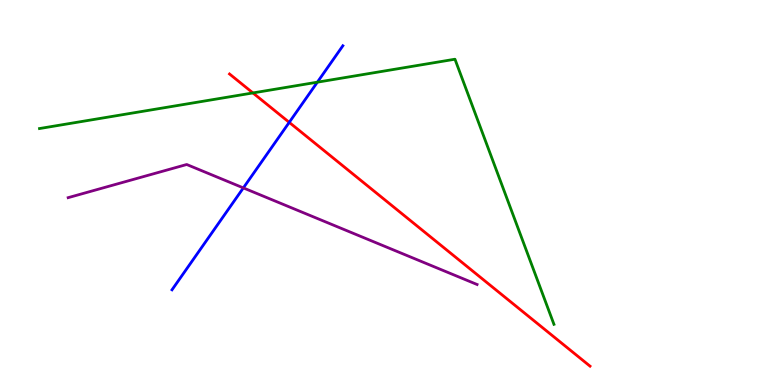[{'lines': ['blue', 'red'], 'intersections': [{'x': 3.73, 'y': 6.82}]}, {'lines': ['green', 'red'], 'intersections': [{'x': 3.26, 'y': 7.59}]}, {'lines': ['purple', 'red'], 'intersections': []}, {'lines': ['blue', 'green'], 'intersections': [{'x': 4.1, 'y': 7.87}]}, {'lines': ['blue', 'purple'], 'intersections': [{'x': 3.14, 'y': 5.12}]}, {'lines': ['green', 'purple'], 'intersections': []}]